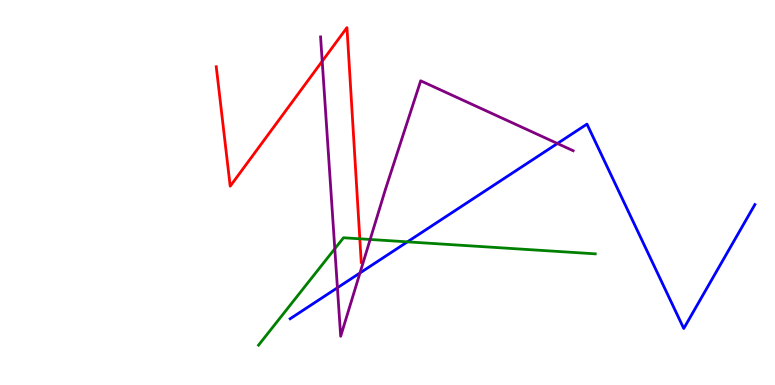[{'lines': ['blue', 'red'], 'intersections': []}, {'lines': ['green', 'red'], 'intersections': [{'x': 4.64, 'y': 3.8}]}, {'lines': ['purple', 'red'], 'intersections': [{'x': 4.16, 'y': 8.41}]}, {'lines': ['blue', 'green'], 'intersections': [{'x': 5.26, 'y': 3.72}]}, {'lines': ['blue', 'purple'], 'intersections': [{'x': 4.35, 'y': 2.53}, {'x': 4.64, 'y': 2.91}, {'x': 7.19, 'y': 6.27}]}, {'lines': ['green', 'purple'], 'intersections': [{'x': 4.32, 'y': 3.54}, {'x': 4.78, 'y': 3.78}]}]